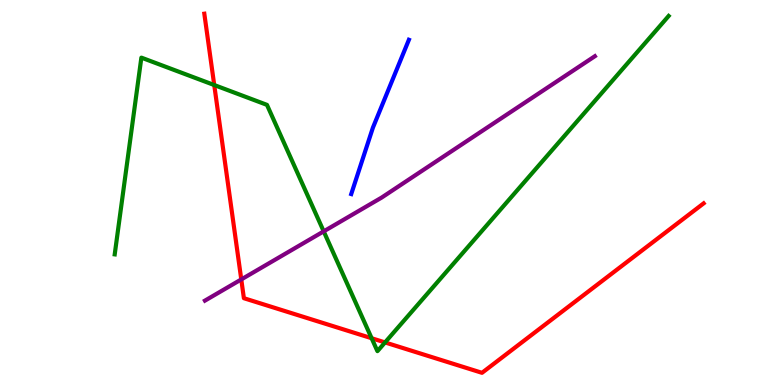[{'lines': ['blue', 'red'], 'intersections': []}, {'lines': ['green', 'red'], 'intersections': [{'x': 2.76, 'y': 7.79}, {'x': 4.8, 'y': 1.21}, {'x': 4.97, 'y': 1.11}]}, {'lines': ['purple', 'red'], 'intersections': [{'x': 3.11, 'y': 2.74}]}, {'lines': ['blue', 'green'], 'intersections': []}, {'lines': ['blue', 'purple'], 'intersections': []}, {'lines': ['green', 'purple'], 'intersections': [{'x': 4.18, 'y': 3.99}]}]